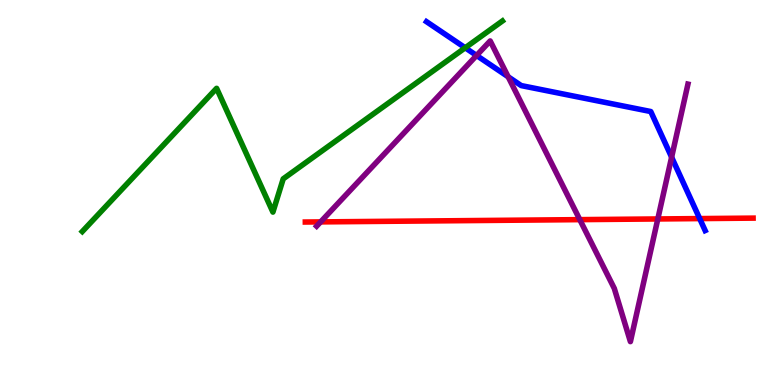[{'lines': ['blue', 'red'], 'intersections': [{'x': 9.03, 'y': 4.32}]}, {'lines': ['green', 'red'], 'intersections': []}, {'lines': ['purple', 'red'], 'intersections': [{'x': 4.14, 'y': 4.24}, {'x': 7.48, 'y': 4.3}, {'x': 8.49, 'y': 4.31}]}, {'lines': ['blue', 'green'], 'intersections': [{'x': 6.0, 'y': 8.76}]}, {'lines': ['blue', 'purple'], 'intersections': [{'x': 6.15, 'y': 8.56}, {'x': 6.56, 'y': 8.01}, {'x': 8.67, 'y': 5.92}]}, {'lines': ['green', 'purple'], 'intersections': []}]